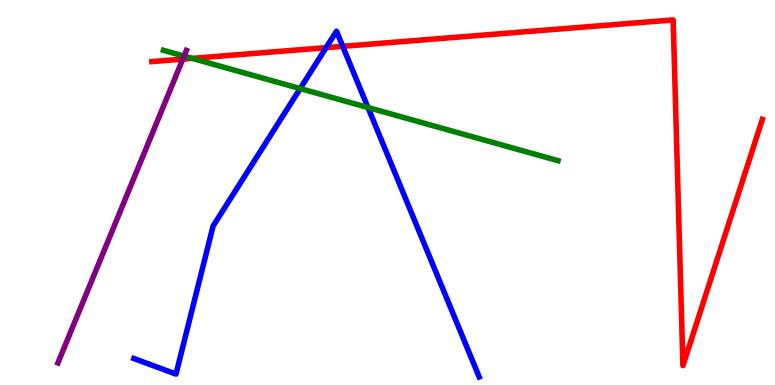[{'lines': ['blue', 'red'], 'intersections': [{'x': 4.21, 'y': 8.76}, {'x': 4.42, 'y': 8.8}]}, {'lines': ['green', 'red'], 'intersections': [{'x': 2.48, 'y': 8.48}]}, {'lines': ['purple', 'red'], 'intersections': [{'x': 2.36, 'y': 8.46}]}, {'lines': ['blue', 'green'], 'intersections': [{'x': 3.87, 'y': 7.7}, {'x': 4.75, 'y': 7.21}]}, {'lines': ['blue', 'purple'], 'intersections': []}, {'lines': ['green', 'purple'], 'intersections': [{'x': 2.38, 'y': 8.54}]}]